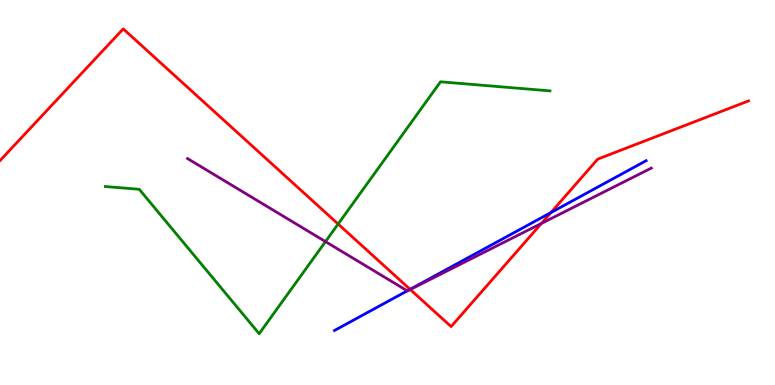[{'lines': ['blue', 'red'], 'intersections': [{'x': 5.29, 'y': 2.49}, {'x': 7.11, 'y': 4.48}]}, {'lines': ['green', 'red'], 'intersections': [{'x': 4.36, 'y': 4.18}]}, {'lines': ['purple', 'red'], 'intersections': [{'x': 5.29, 'y': 2.48}, {'x': 6.99, 'y': 4.2}]}, {'lines': ['blue', 'green'], 'intersections': []}, {'lines': ['blue', 'purple'], 'intersections': [{'x': 5.26, 'y': 2.45}]}, {'lines': ['green', 'purple'], 'intersections': [{'x': 4.2, 'y': 3.72}]}]